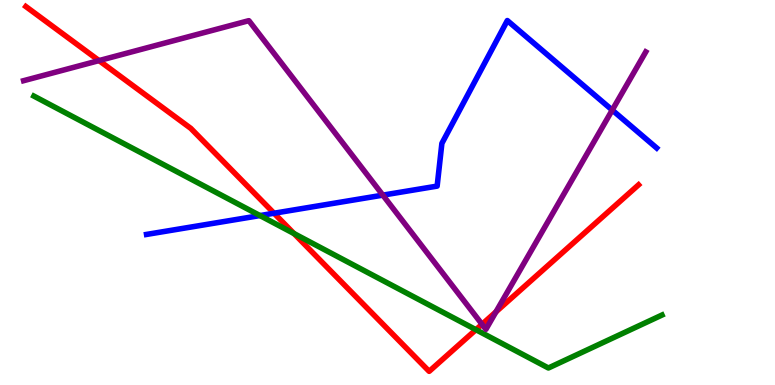[{'lines': ['blue', 'red'], 'intersections': [{'x': 3.54, 'y': 4.46}]}, {'lines': ['green', 'red'], 'intersections': [{'x': 3.79, 'y': 3.93}, {'x': 6.14, 'y': 1.44}]}, {'lines': ['purple', 'red'], 'intersections': [{'x': 1.28, 'y': 8.43}, {'x': 6.22, 'y': 1.58}, {'x': 6.4, 'y': 1.9}]}, {'lines': ['blue', 'green'], 'intersections': [{'x': 3.35, 'y': 4.4}]}, {'lines': ['blue', 'purple'], 'intersections': [{'x': 4.94, 'y': 4.93}, {'x': 7.9, 'y': 7.14}]}, {'lines': ['green', 'purple'], 'intersections': []}]